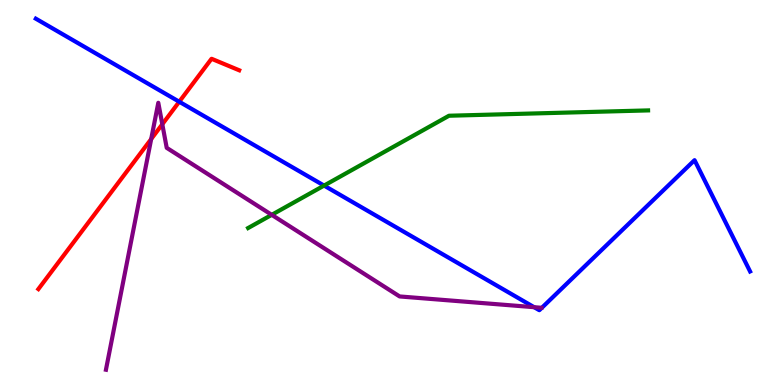[{'lines': ['blue', 'red'], 'intersections': [{'x': 2.31, 'y': 7.36}]}, {'lines': ['green', 'red'], 'intersections': []}, {'lines': ['purple', 'red'], 'intersections': [{'x': 1.95, 'y': 6.39}, {'x': 2.09, 'y': 6.77}]}, {'lines': ['blue', 'green'], 'intersections': [{'x': 4.18, 'y': 5.18}]}, {'lines': ['blue', 'purple'], 'intersections': [{'x': 6.89, 'y': 2.02}]}, {'lines': ['green', 'purple'], 'intersections': [{'x': 3.51, 'y': 4.42}]}]